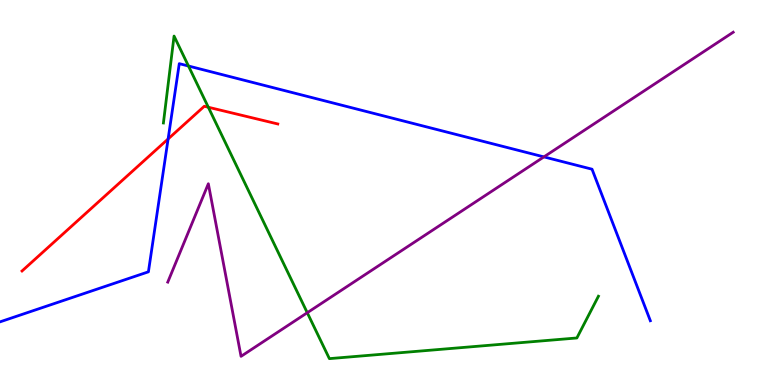[{'lines': ['blue', 'red'], 'intersections': [{'x': 2.17, 'y': 6.39}]}, {'lines': ['green', 'red'], 'intersections': [{'x': 2.69, 'y': 7.21}]}, {'lines': ['purple', 'red'], 'intersections': []}, {'lines': ['blue', 'green'], 'intersections': [{'x': 2.43, 'y': 8.29}]}, {'lines': ['blue', 'purple'], 'intersections': [{'x': 7.02, 'y': 5.92}]}, {'lines': ['green', 'purple'], 'intersections': [{'x': 3.96, 'y': 1.88}]}]